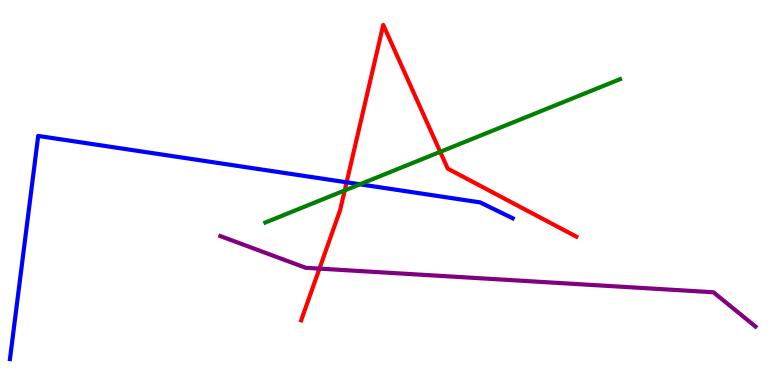[{'lines': ['blue', 'red'], 'intersections': [{'x': 4.47, 'y': 5.26}]}, {'lines': ['green', 'red'], 'intersections': [{'x': 4.45, 'y': 5.05}, {'x': 5.68, 'y': 6.06}]}, {'lines': ['purple', 'red'], 'intersections': [{'x': 4.12, 'y': 3.02}]}, {'lines': ['blue', 'green'], 'intersections': [{'x': 4.64, 'y': 5.21}]}, {'lines': ['blue', 'purple'], 'intersections': []}, {'lines': ['green', 'purple'], 'intersections': []}]